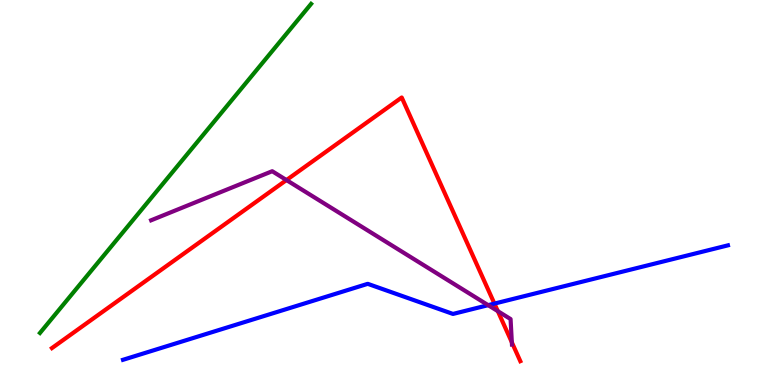[{'lines': ['blue', 'red'], 'intersections': [{'x': 6.38, 'y': 2.11}]}, {'lines': ['green', 'red'], 'intersections': []}, {'lines': ['purple', 'red'], 'intersections': [{'x': 3.7, 'y': 5.32}, {'x': 6.42, 'y': 1.92}, {'x': 6.6, 'y': 1.11}]}, {'lines': ['blue', 'green'], 'intersections': []}, {'lines': ['blue', 'purple'], 'intersections': [{'x': 6.3, 'y': 2.07}]}, {'lines': ['green', 'purple'], 'intersections': []}]